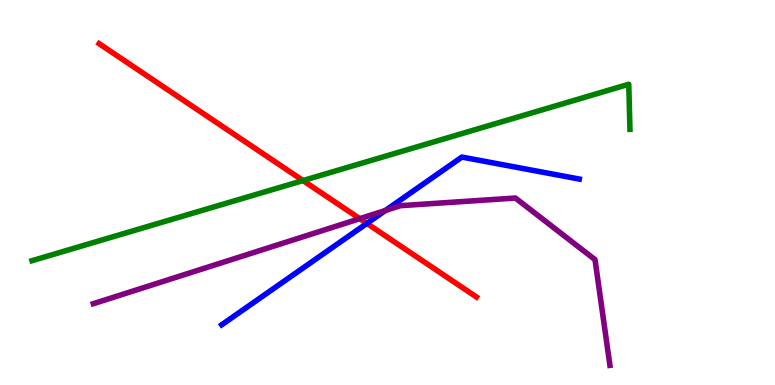[{'lines': ['blue', 'red'], 'intersections': [{'x': 4.73, 'y': 4.2}]}, {'lines': ['green', 'red'], 'intersections': [{'x': 3.91, 'y': 5.31}]}, {'lines': ['purple', 'red'], 'intersections': [{'x': 4.64, 'y': 4.32}]}, {'lines': ['blue', 'green'], 'intersections': []}, {'lines': ['blue', 'purple'], 'intersections': [{'x': 4.97, 'y': 4.53}]}, {'lines': ['green', 'purple'], 'intersections': []}]